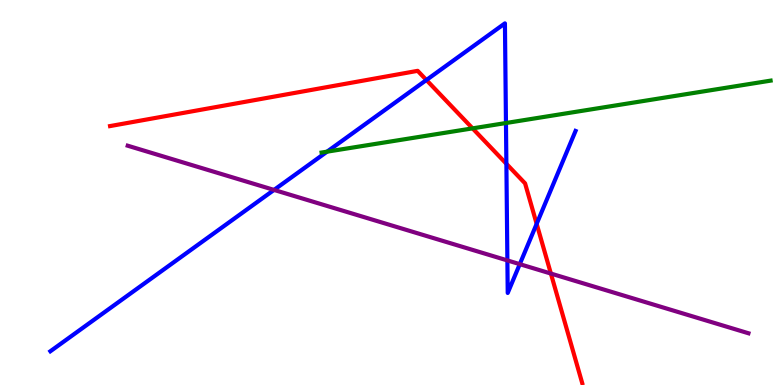[{'lines': ['blue', 'red'], 'intersections': [{'x': 5.5, 'y': 7.92}, {'x': 6.53, 'y': 5.75}, {'x': 6.92, 'y': 4.19}]}, {'lines': ['green', 'red'], 'intersections': [{'x': 6.1, 'y': 6.67}]}, {'lines': ['purple', 'red'], 'intersections': [{'x': 7.11, 'y': 2.89}]}, {'lines': ['blue', 'green'], 'intersections': [{'x': 4.22, 'y': 6.06}, {'x': 6.53, 'y': 6.8}]}, {'lines': ['blue', 'purple'], 'intersections': [{'x': 3.54, 'y': 5.07}, {'x': 6.55, 'y': 3.24}, {'x': 6.71, 'y': 3.14}]}, {'lines': ['green', 'purple'], 'intersections': []}]